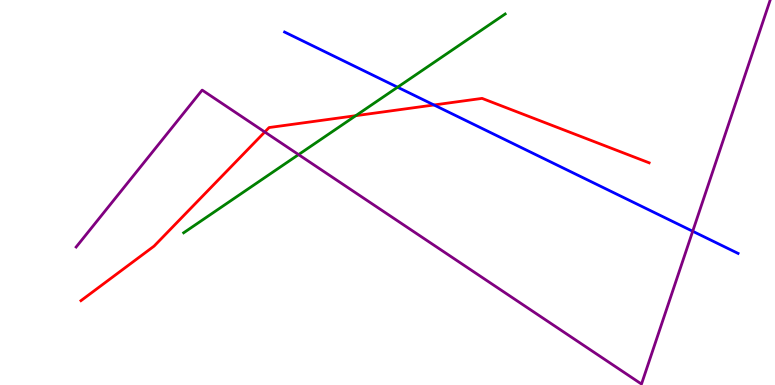[{'lines': ['blue', 'red'], 'intersections': [{'x': 5.6, 'y': 7.27}]}, {'lines': ['green', 'red'], 'intersections': [{'x': 4.59, 'y': 7.0}]}, {'lines': ['purple', 'red'], 'intersections': [{'x': 3.42, 'y': 6.57}]}, {'lines': ['blue', 'green'], 'intersections': [{'x': 5.13, 'y': 7.73}]}, {'lines': ['blue', 'purple'], 'intersections': [{'x': 8.94, 'y': 3.99}]}, {'lines': ['green', 'purple'], 'intersections': [{'x': 3.85, 'y': 5.98}]}]